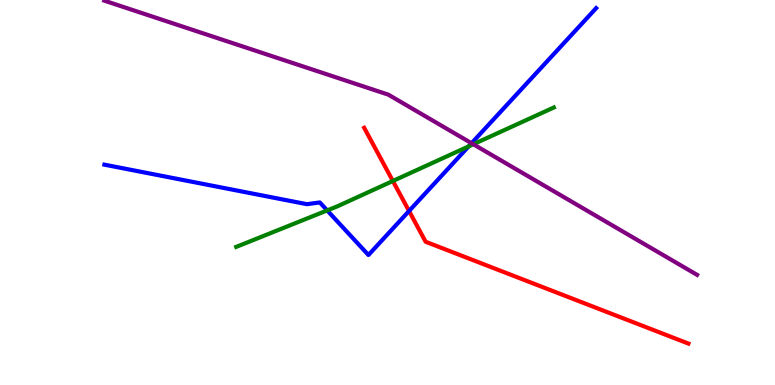[{'lines': ['blue', 'red'], 'intersections': [{'x': 5.28, 'y': 4.52}]}, {'lines': ['green', 'red'], 'intersections': [{'x': 5.07, 'y': 5.3}]}, {'lines': ['purple', 'red'], 'intersections': []}, {'lines': ['blue', 'green'], 'intersections': [{'x': 4.22, 'y': 4.53}, {'x': 6.05, 'y': 6.2}]}, {'lines': ['blue', 'purple'], 'intersections': [{'x': 6.08, 'y': 6.28}]}, {'lines': ['green', 'purple'], 'intersections': [{'x': 6.11, 'y': 6.25}]}]